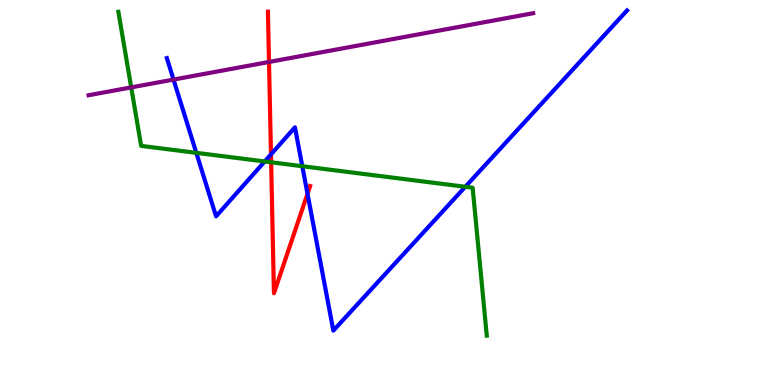[{'lines': ['blue', 'red'], 'intersections': [{'x': 3.5, 'y': 5.99}, {'x': 3.97, 'y': 4.97}]}, {'lines': ['green', 'red'], 'intersections': [{'x': 3.5, 'y': 5.78}]}, {'lines': ['purple', 'red'], 'intersections': [{'x': 3.47, 'y': 8.39}]}, {'lines': ['blue', 'green'], 'intersections': [{'x': 2.53, 'y': 6.03}, {'x': 3.42, 'y': 5.81}, {'x': 3.9, 'y': 5.68}, {'x': 6.0, 'y': 5.15}]}, {'lines': ['blue', 'purple'], 'intersections': [{'x': 2.24, 'y': 7.93}]}, {'lines': ['green', 'purple'], 'intersections': [{'x': 1.69, 'y': 7.73}]}]